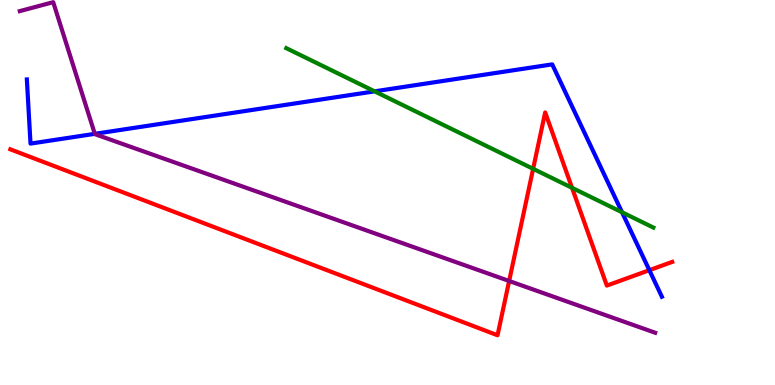[{'lines': ['blue', 'red'], 'intersections': [{'x': 8.38, 'y': 2.98}]}, {'lines': ['green', 'red'], 'intersections': [{'x': 6.88, 'y': 5.62}, {'x': 7.38, 'y': 5.12}]}, {'lines': ['purple', 'red'], 'intersections': [{'x': 6.57, 'y': 2.7}]}, {'lines': ['blue', 'green'], 'intersections': [{'x': 4.83, 'y': 7.63}, {'x': 8.03, 'y': 4.49}]}, {'lines': ['blue', 'purple'], 'intersections': [{'x': 1.22, 'y': 6.52}]}, {'lines': ['green', 'purple'], 'intersections': []}]